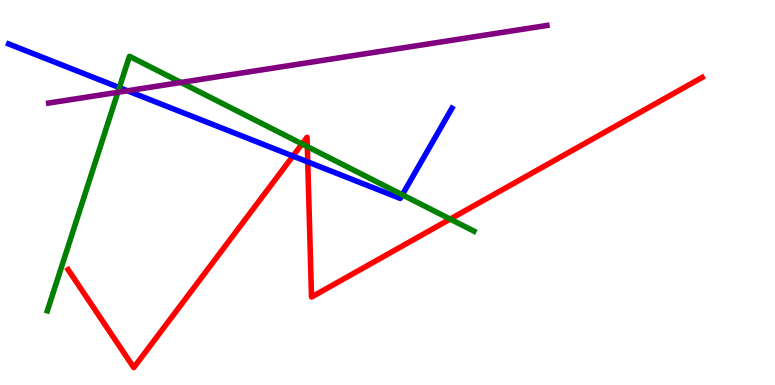[{'lines': ['blue', 'red'], 'intersections': [{'x': 3.78, 'y': 5.95}, {'x': 3.97, 'y': 5.79}]}, {'lines': ['green', 'red'], 'intersections': [{'x': 3.9, 'y': 6.26}, {'x': 3.97, 'y': 6.19}, {'x': 5.81, 'y': 4.31}]}, {'lines': ['purple', 'red'], 'intersections': []}, {'lines': ['blue', 'green'], 'intersections': [{'x': 1.54, 'y': 7.72}, {'x': 5.19, 'y': 4.94}]}, {'lines': ['blue', 'purple'], 'intersections': [{'x': 1.64, 'y': 7.64}]}, {'lines': ['green', 'purple'], 'intersections': [{'x': 1.52, 'y': 7.6}, {'x': 2.33, 'y': 7.86}]}]